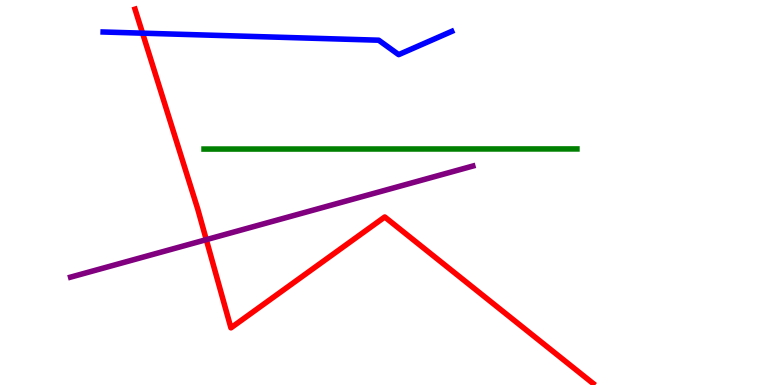[{'lines': ['blue', 'red'], 'intersections': [{'x': 1.84, 'y': 9.14}]}, {'lines': ['green', 'red'], 'intersections': []}, {'lines': ['purple', 'red'], 'intersections': [{'x': 2.66, 'y': 3.78}]}, {'lines': ['blue', 'green'], 'intersections': []}, {'lines': ['blue', 'purple'], 'intersections': []}, {'lines': ['green', 'purple'], 'intersections': []}]